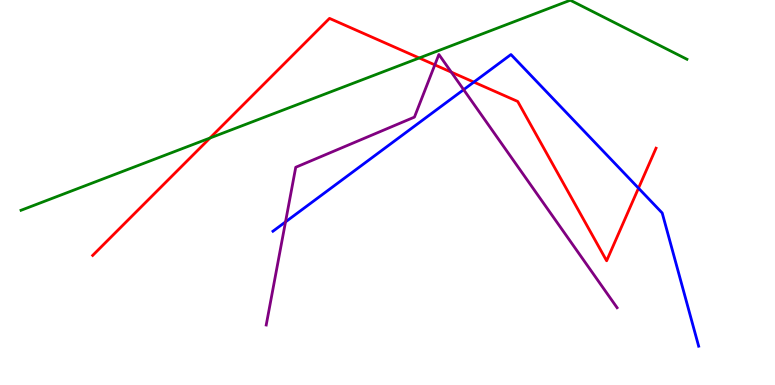[{'lines': ['blue', 'red'], 'intersections': [{'x': 6.11, 'y': 7.87}, {'x': 8.24, 'y': 5.11}]}, {'lines': ['green', 'red'], 'intersections': [{'x': 2.71, 'y': 6.42}, {'x': 5.41, 'y': 8.49}]}, {'lines': ['purple', 'red'], 'intersections': [{'x': 5.61, 'y': 8.32}, {'x': 5.82, 'y': 8.13}]}, {'lines': ['blue', 'green'], 'intersections': []}, {'lines': ['blue', 'purple'], 'intersections': [{'x': 3.68, 'y': 4.24}, {'x': 5.98, 'y': 7.67}]}, {'lines': ['green', 'purple'], 'intersections': []}]